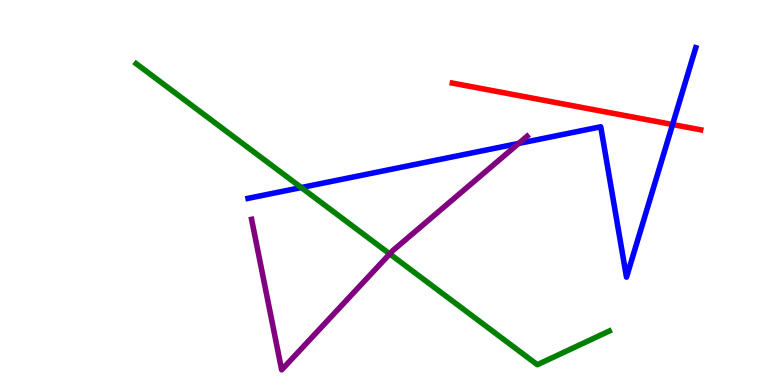[{'lines': ['blue', 'red'], 'intersections': [{'x': 8.68, 'y': 6.77}]}, {'lines': ['green', 'red'], 'intersections': []}, {'lines': ['purple', 'red'], 'intersections': []}, {'lines': ['blue', 'green'], 'intersections': [{'x': 3.89, 'y': 5.13}]}, {'lines': ['blue', 'purple'], 'intersections': [{'x': 6.69, 'y': 6.27}]}, {'lines': ['green', 'purple'], 'intersections': [{'x': 5.03, 'y': 3.4}]}]